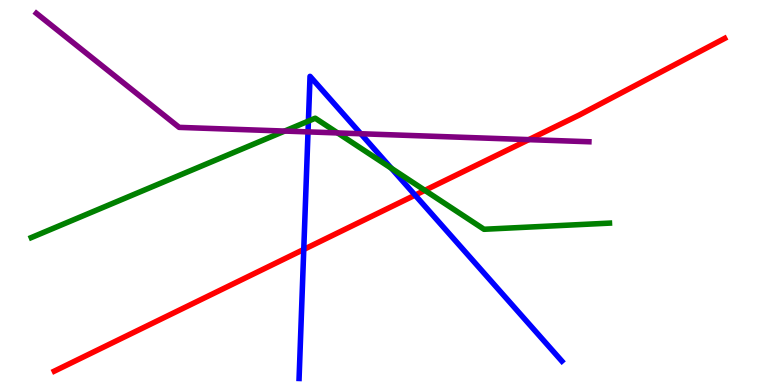[{'lines': ['blue', 'red'], 'intersections': [{'x': 3.92, 'y': 3.52}, {'x': 5.36, 'y': 4.93}]}, {'lines': ['green', 'red'], 'intersections': [{'x': 5.48, 'y': 5.06}]}, {'lines': ['purple', 'red'], 'intersections': [{'x': 6.82, 'y': 6.37}]}, {'lines': ['blue', 'green'], 'intersections': [{'x': 3.98, 'y': 6.85}, {'x': 5.05, 'y': 5.63}]}, {'lines': ['blue', 'purple'], 'intersections': [{'x': 3.97, 'y': 6.57}, {'x': 4.66, 'y': 6.53}]}, {'lines': ['green', 'purple'], 'intersections': [{'x': 3.67, 'y': 6.6}, {'x': 4.36, 'y': 6.55}]}]